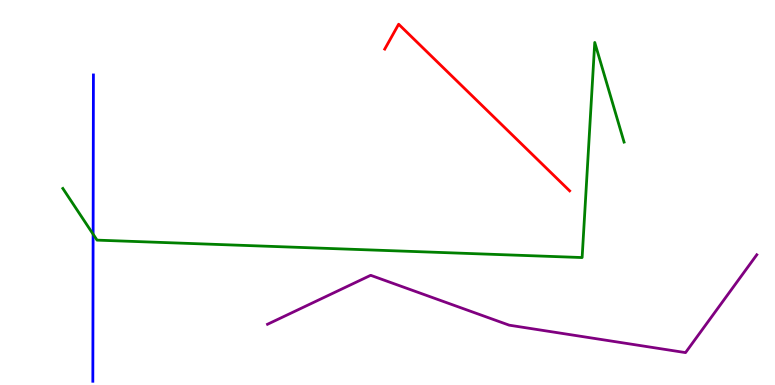[{'lines': ['blue', 'red'], 'intersections': []}, {'lines': ['green', 'red'], 'intersections': []}, {'lines': ['purple', 'red'], 'intersections': []}, {'lines': ['blue', 'green'], 'intersections': [{'x': 1.2, 'y': 3.92}]}, {'lines': ['blue', 'purple'], 'intersections': []}, {'lines': ['green', 'purple'], 'intersections': []}]